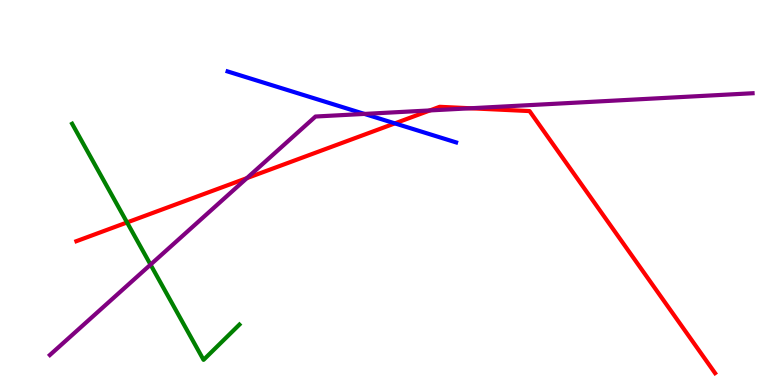[{'lines': ['blue', 'red'], 'intersections': [{'x': 5.1, 'y': 6.8}]}, {'lines': ['green', 'red'], 'intersections': [{'x': 1.64, 'y': 4.22}]}, {'lines': ['purple', 'red'], 'intersections': [{'x': 3.19, 'y': 5.37}, {'x': 5.55, 'y': 7.13}, {'x': 6.07, 'y': 7.19}]}, {'lines': ['blue', 'green'], 'intersections': []}, {'lines': ['blue', 'purple'], 'intersections': [{'x': 4.7, 'y': 7.04}]}, {'lines': ['green', 'purple'], 'intersections': [{'x': 1.94, 'y': 3.13}]}]